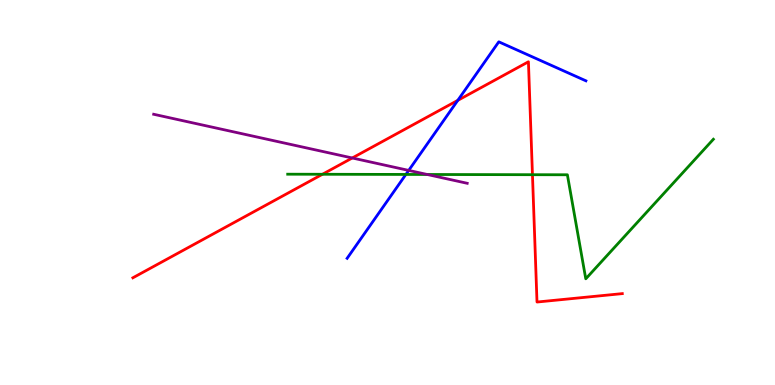[{'lines': ['blue', 'red'], 'intersections': [{'x': 5.91, 'y': 7.39}]}, {'lines': ['green', 'red'], 'intersections': [{'x': 4.16, 'y': 5.47}, {'x': 6.87, 'y': 5.46}]}, {'lines': ['purple', 'red'], 'intersections': [{'x': 4.55, 'y': 5.9}]}, {'lines': ['blue', 'green'], 'intersections': [{'x': 5.24, 'y': 5.47}]}, {'lines': ['blue', 'purple'], 'intersections': [{'x': 5.27, 'y': 5.57}]}, {'lines': ['green', 'purple'], 'intersections': [{'x': 5.51, 'y': 5.47}]}]